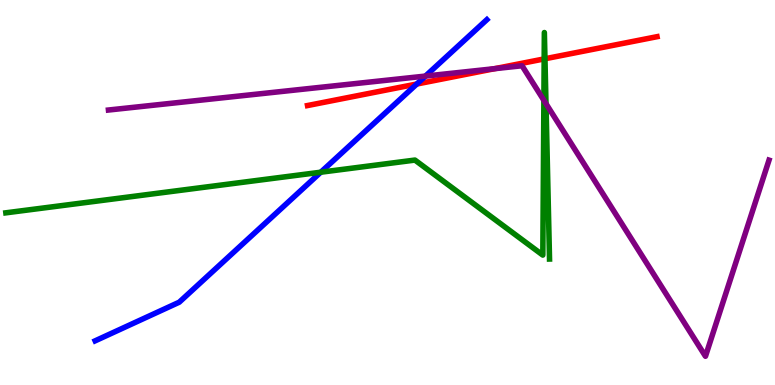[{'lines': ['blue', 'red'], 'intersections': [{'x': 5.38, 'y': 7.82}]}, {'lines': ['green', 'red'], 'intersections': [{'x': 7.02, 'y': 8.47}, {'x': 7.03, 'y': 8.47}]}, {'lines': ['purple', 'red'], 'intersections': [{'x': 6.38, 'y': 8.22}]}, {'lines': ['blue', 'green'], 'intersections': [{'x': 4.14, 'y': 5.53}]}, {'lines': ['blue', 'purple'], 'intersections': [{'x': 5.49, 'y': 8.02}]}, {'lines': ['green', 'purple'], 'intersections': [{'x': 7.02, 'y': 7.39}, {'x': 7.04, 'y': 7.31}]}]